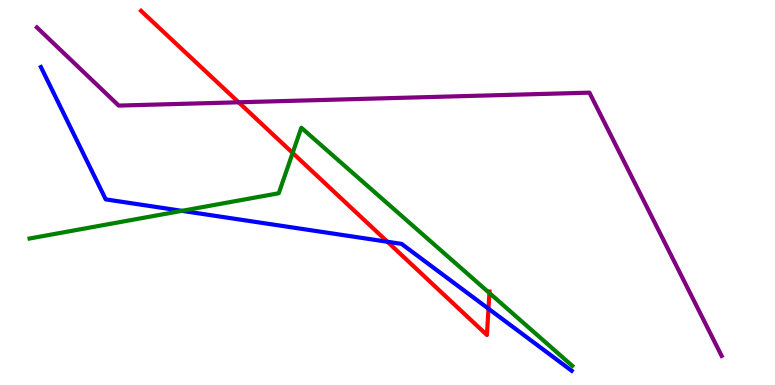[{'lines': ['blue', 'red'], 'intersections': [{'x': 5.0, 'y': 3.72}, {'x': 6.3, 'y': 1.98}]}, {'lines': ['green', 'red'], 'intersections': [{'x': 3.78, 'y': 6.03}, {'x': 6.32, 'y': 2.39}]}, {'lines': ['purple', 'red'], 'intersections': [{'x': 3.08, 'y': 7.34}]}, {'lines': ['blue', 'green'], 'intersections': [{'x': 2.35, 'y': 4.52}]}, {'lines': ['blue', 'purple'], 'intersections': []}, {'lines': ['green', 'purple'], 'intersections': []}]